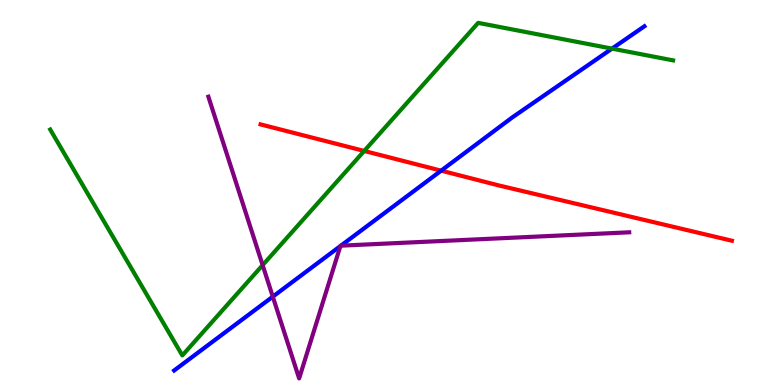[{'lines': ['blue', 'red'], 'intersections': [{'x': 5.69, 'y': 5.57}]}, {'lines': ['green', 'red'], 'intersections': [{'x': 4.7, 'y': 6.08}]}, {'lines': ['purple', 'red'], 'intersections': []}, {'lines': ['blue', 'green'], 'intersections': [{'x': 7.9, 'y': 8.74}]}, {'lines': ['blue', 'purple'], 'intersections': [{'x': 3.52, 'y': 2.29}, {'x': 4.39, 'y': 3.61}, {'x': 4.4, 'y': 3.62}]}, {'lines': ['green', 'purple'], 'intersections': [{'x': 3.39, 'y': 3.11}]}]